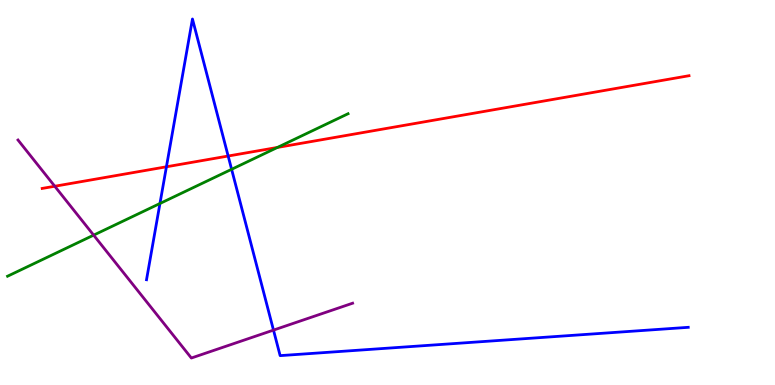[{'lines': ['blue', 'red'], 'intersections': [{'x': 2.15, 'y': 5.67}, {'x': 2.94, 'y': 5.95}]}, {'lines': ['green', 'red'], 'intersections': [{'x': 3.58, 'y': 6.17}]}, {'lines': ['purple', 'red'], 'intersections': [{'x': 0.707, 'y': 5.16}]}, {'lines': ['blue', 'green'], 'intersections': [{'x': 2.06, 'y': 4.71}, {'x': 2.99, 'y': 5.6}]}, {'lines': ['blue', 'purple'], 'intersections': [{'x': 3.53, 'y': 1.43}]}, {'lines': ['green', 'purple'], 'intersections': [{'x': 1.21, 'y': 3.89}]}]